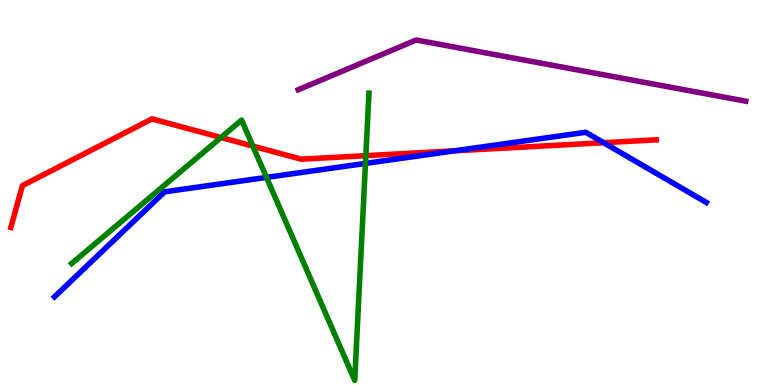[{'lines': ['blue', 'red'], 'intersections': [{'x': 5.86, 'y': 6.08}, {'x': 7.79, 'y': 6.29}]}, {'lines': ['green', 'red'], 'intersections': [{'x': 2.85, 'y': 6.43}, {'x': 3.26, 'y': 6.2}, {'x': 4.72, 'y': 5.96}]}, {'lines': ['purple', 'red'], 'intersections': []}, {'lines': ['blue', 'green'], 'intersections': [{'x': 3.44, 'y': 5.39}, {'x': 4.72, 'y': 5.76}]}, {'lines': ['blue', 'purple'], 'intersections': []}, {'lines': ['green', 'purple'], 'intersections': []}]